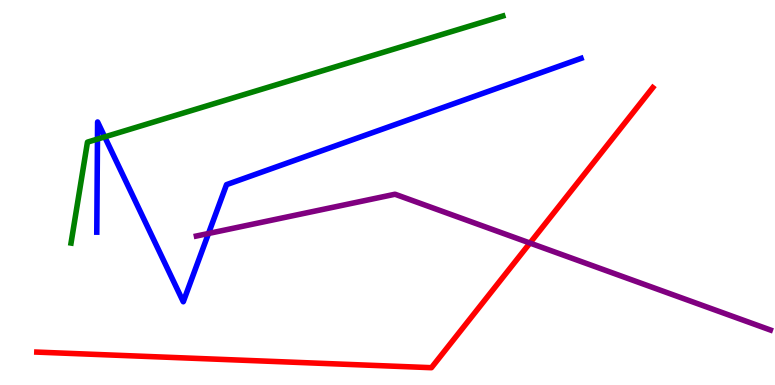[{'lines': ['blue', 'red'], 'intersections': []}, {'lines': ['green', 'red'], 'intersections': []}, {'lines': ['purple', 'red'], 'intersections': [{'x': 6.84, 'y': 3.69}]}, {'lines': ['blue', 'green'], 'intersections': [{'x': 1.26, 'y': 6.39}, {'x': 1.35, 'y': 6.44}]}, {'lines': ['blue', 'purple'], 'intersections': [{'x': 2.69, 'y': 3.94}]}, {'lines': ['green', 'purple'], 'intersections': []}]